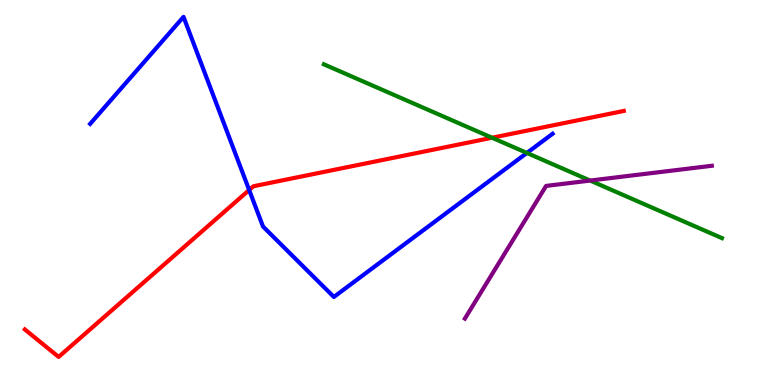[{'lines': ['blue', 'red'], 'intersections': [{'x': 3.22, 'y': 5.06}]}, {'lines': ['green', 'red'], 'intersections': [{'x': 6.35, 'y': 6.42}]}, {'lines': ['purple', 'red'], 'intersections': []}, {'lines': ['blue', 'green'], 'intersections': [{'x': 6.8, 'y': 6.03}]}, {'lines': ['blue', 'purple'], 'intersections': []}, {'lines': ['green', 'purple'], 'intersections': [{'x': 7.61, 'y': 5.31}]}]